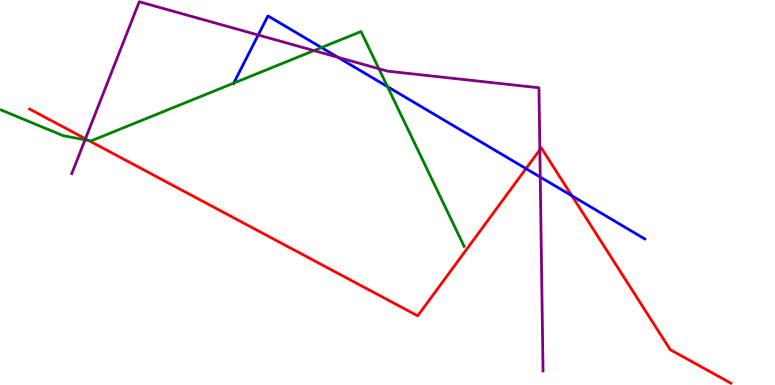[{'lines': ['blue', 'red'], 'intersections': [{'x': 6.79, 'y': 5.62}, {'x': 7.38, 'y': 4.91}]}, {'lines': ['green', 'red'], 'intersections': [{'x': 1.14, 'y': 6.35}]}, {'lines': ['purple', 'red'], 'intersections': [{'x': 1.1, 'y': 6.4}, {'x': 6.97, 'y': 6.11}]}, {'lines': ['blue', 'green'], 'intersections': [{'x': 3.02, 'y': 7.84}, {'x': 4.15, 'y': 8.76}, {'x': 5.0, 'y': 7.75}]}, {'lines': ['blue', 'purple'], 'intersections': [{'x': 3.33, 'y': 9.09}, {'x': 4.36, 'y': 8.51}, {'x': 6.97, 'y': 5.4}]}, {'lines': ['green', 'purple'], 'intersections': [{'x': 1.1, 'y': 6.37}, {'x': 4.05, 'y': 8.69}, {'x': 4.89, 'y': 8.21}]}]